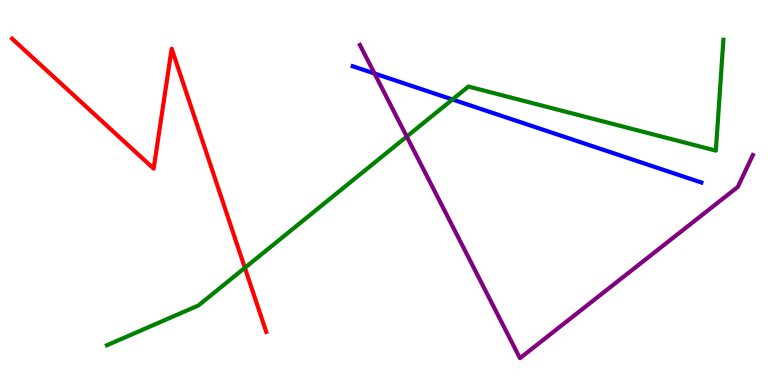[{'lines': ['blue', 'red'], 'intersections': []}, {'lines': ['green', 'red'], 'intersections': [{'x': 3.16, 'y': 3.04}]}, {'lines': ['purple', 'red'], 'intersections': []}, {'lines': ['blue', 'green'], 'intersections': [{'x': 5.84, 'y': 7.42}]}, {'lines': ['blue', 'purple'], 'intersections': [{'x': 4.83, 'y': 8.09}]}, {'lines': ['green', 'purple'], 'intersections': [{'x': 5.25, 'y': 6.45}]}]